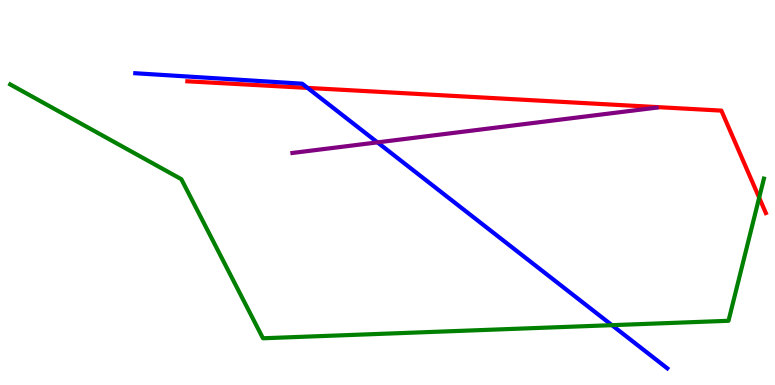[{'lines': ['blue', 'red'], 'intersections': [{'x': 3.97, 'y': 7.72}]}, {'lines': ['green', 'red'], 'intersections': [{'x': 9.8, 'y': 4.87}]}, {'lines': ['purple', 'red'], 'intersections': []}, {'lines': ['blue', 'green'], 'intersections': [{'x': 7.9, 'y': 1.55}]}, {'lines': ['blue', 'purple'], 'intersections': [{'x': 4.87, 'y': 6.3}]}, {'lines': ['green', 'purple'], 'intersections': []}]